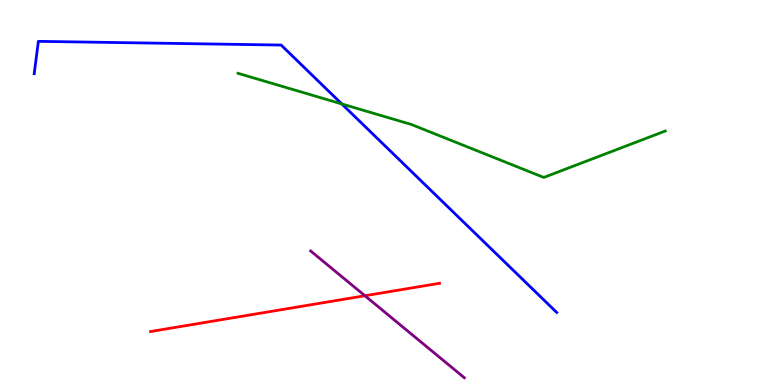[{'lines': ['blue', 'red'], 'intersections': []}, {'lines': ['green', 'red'], 'intersections': []}, {'lines': ['purple', 'red'], 'intersections': [{'x': 4.71, 'y': 2.32}]}, {'lines': ['blue', 'green'], 'intersections': [{'x': 4.41, 'y': 7.3}]}, {'lines': ['blue', 'purple'], 'intersections': []}, {'lines': ['green', 'purple'], 'intersections': []}]